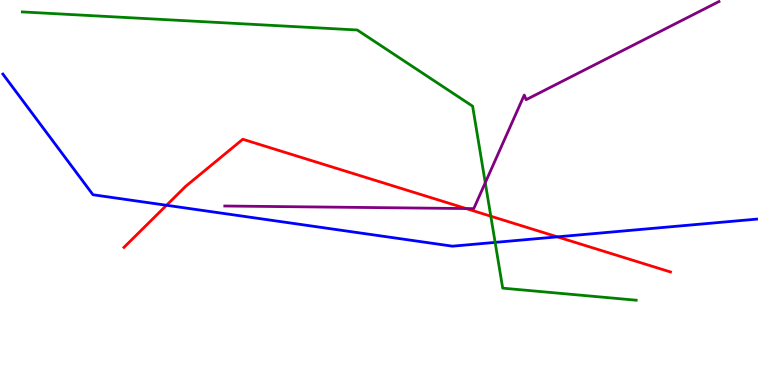[{'lines': ['blue', 'red'], 'intersections': [{'x': 2.15, 'y': 4.67}, {'x': 7.19, 'y': 3.85}]}, {'lines': ['green', 'red'], 'intersections': [{'x': 6.33, 'y': 4.38}]}, {'lines': ['purple', 'red'], 'intersections': [{'x': 6.01, 'y': 4.58}]}, {'lines': ['blue', 'green'], 'intersections': [{'x': 6.39, 'y': 3.7}]}, {'lines': ['blue', 'purple'], 'intersections': []}, {'lines': ['green', 'purple'], 'intersections': [{'x': 6.26, 'y': 5.25}]}]